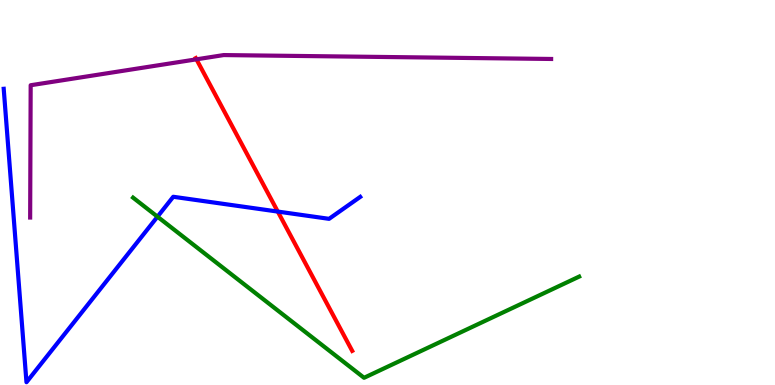[{'lines': ['blue', 'red'], 'intersections': [{'x': 3.58, 'y': 4.5}]}, {'lines': ['green', 'red'], 'intersections': []}, {'lines': ['purple', 'red'], 'intersections': [{'x': 2.53, 'y': 8.46}]}, {'lines': ['blue', 'green'], 'intersections': [{'x': 2.03, 'y': 4.37}]}, {'lines': ['blue', 'purple'], 'intersections': []}, {'lines': ['green', 'purple'], 'intersections': []}]